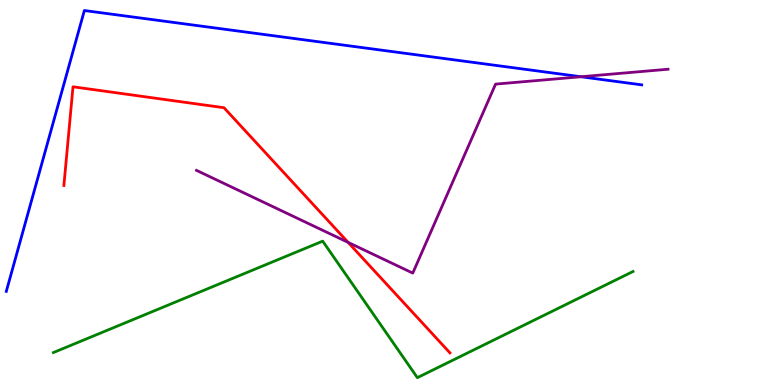[{'lines': ['blue', 'red'], 'intersections': []}, {'lines': ['green', 'red'], 'intersections': []}, {'lines': ['purple', 'red'], 'intersections': [{'x': 4.49, 'y': 3.7}]}, {'lines': ['blue', 'green'], 'intersections': []}, {'lines': ['blue', 'purple'], 'intersections': [{'x': 7.5, 'y': 8.01}]}, {'lines': ['green', 'purple'], 'intersections': []}]